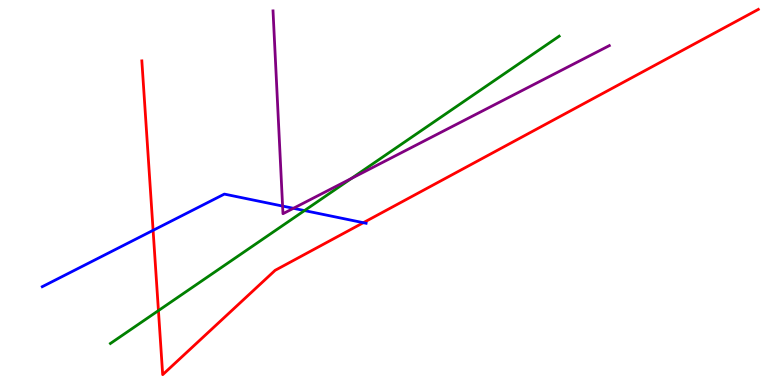[{'lines': ['blue', 'red'], 'intersections': [{'x': 1.98, 'y': 4.02}, {'x': 4.69, 'y': 4.22}]}, {'lines': ['green', 'red'], 'intersections': [{'x': 2.04, 'y': 1.93}]}, {'lines': ['purple', 'red'], 'intersections': []}, {'lines': ['blue', 'green'], 'intersections': [{'x': 3.93, 'y': 4.53}]}, {'lines': ['blue', 'purple'], 'intersections': [{'x': 3.65, 'y': 4.65}, {'x': 3.79, 'y': 4.59}]}, {'lines': ['green', 'purple'], 'intersections': [{'x': 4.53, 'y': 5.37}]}]